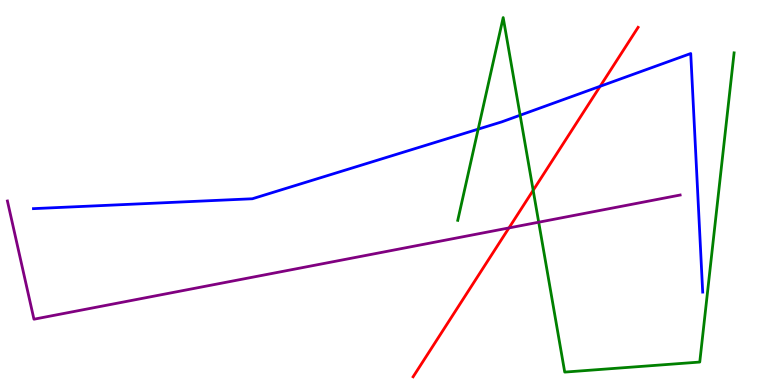[{'lines': ['blue', 'red'], 'intersections': [{'x': 7.74, 'y': 7.76}]}, {'lines': ['green', 'red'], 'intersections': [{'x': 6.88, 'y': 5.06}]}, {'lines': ['purple', 'red'], 'intersections': [{'x': 6.57, 'y': 4.08}]}, {'lines': ['blue', 'green'], 'intersections': [{'x': 6.17, 'y': 6.65}, {'x': 6.71, 'y': 7.01}]}, {'lines': ['blue', 'purple'], 'intersections': []}, {'lines': ['green', 'purple'], 'intersections': [{'x': 6.95, 'y': 4.23}]}]